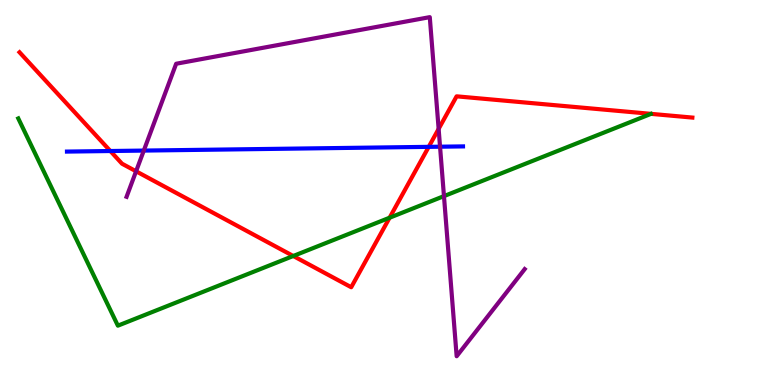[{'lines': ['blue', 'red'], 'intersections': [{'x': 1.42, 'y': 6.08}, {'x': 5.53, 'y': 6.19}]}, {'lines': ['green', 'red'], 'intersections': [{'x': 3.78, 'y': 3.35}, {'x': 5.03, 'y': 4.34}]}, {'lines': ['purple', 'red'], 'intersections': [{'x': 1.76, 'y': 5.55}, {'x': 5.66, 'y': 6.65}]}, {'lines': ['blue', 'green'], 'intersections': []}, {'lines': ['blue', 'purple'], 'intersections': [{'x': 1.86, 'y': 6.09}, {'x': 5.68, 'y': 6.19}]}, {'lines': ['green', 'purple'], 'intersections': [{'x': 5.73, 'y': 4.91}]}]